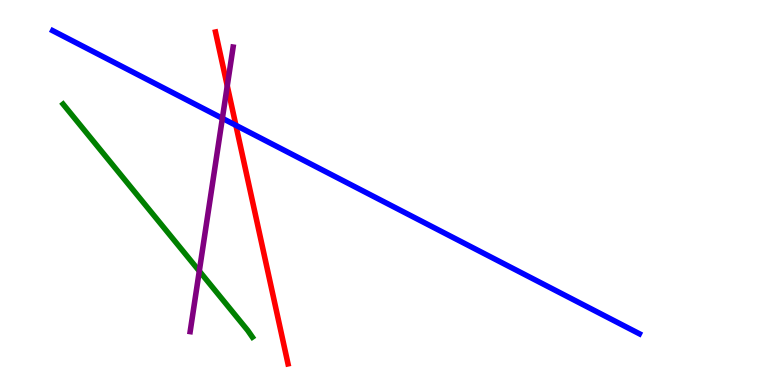[{'lines': ['blue', 'red'], 'intersections': [{'x': 3.04, 'y': 6.75}]}, {'lines': ['green', 'red'], 'intersections': []}, {'lines': ['purple', 'red'], 'intersections': [{'x': 2.93, 'y': 7.77}]}, {'lines': ['blue', 'green'], 'intersections': []}, {'lines': ['blue', 'purple'], 'intersections': [{'x': 2.87, 'y': 6.93}]}, {'lines': ['green', 'purple'], 'intersections': [{'x': 2.57, 'y': 2.96}]}]